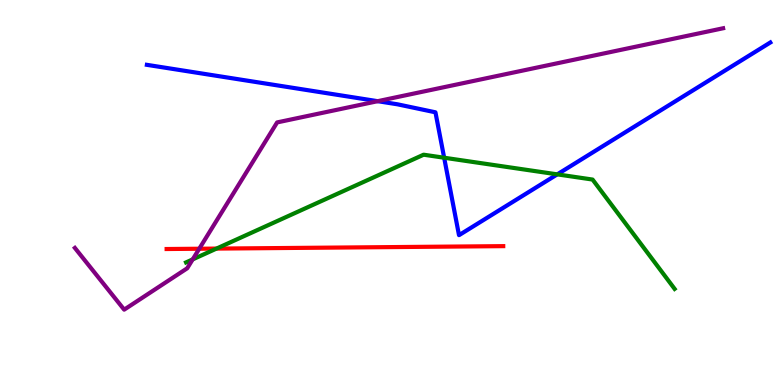[{'lines': ['blue', 'red'], 'intersections': []}, {'lines': ['green', 'red'], 'intersections': [{'x': 2.79, 'y': 3.54}]}, {'lines': ['purple', 'red'], 'intersections': [{'x': 2.57, 'y': 3.54}]}, {'lines': ['blue', 'green'], 'intersections': [{'x': 5.73, 'y': 5.9}, {'x': 7.19, 'y': 5.47}]}, {'lines': ['blue', 'purple'], 'intersections': [{'x': 4.87, 'y': 7.37}]}, {'lines': ['green', 'purple'], 'intersections': [{'x': 2.49, 'y': 3.26}]}]